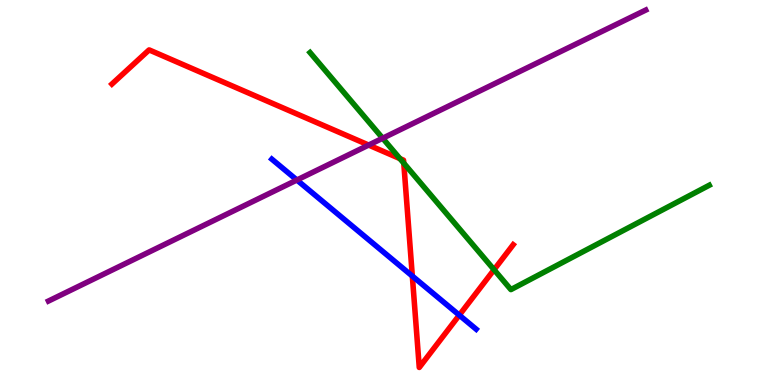[{'lines': ['blue', 'red'], 'intersections': [{'x': 5.32, 'y': 2.83}, {'x': 5.93, 'y': 1.81}]}, {'lines': ['green', 'red'], 'intersections': [{'x': 5.16, 'y': 5.88}, {'x': 5.21, 'y': 5.76}, {'x': 6.38, 'y': 2.99}]}, {'lines': ['purple', 'red'], 'intersections': [{'x': 4.76, 'y': 6.23}]}, {'lines': ['blue', 'green'], 'intersections': []}, {'lines': ['blue', 'purple'], 'intersections': [{'x': 3.83, 'y': 5.32}]}, {'lines': ['green', 'purple'], 'intersections': [{'x': 4.94, 'y': 6.41}]}]